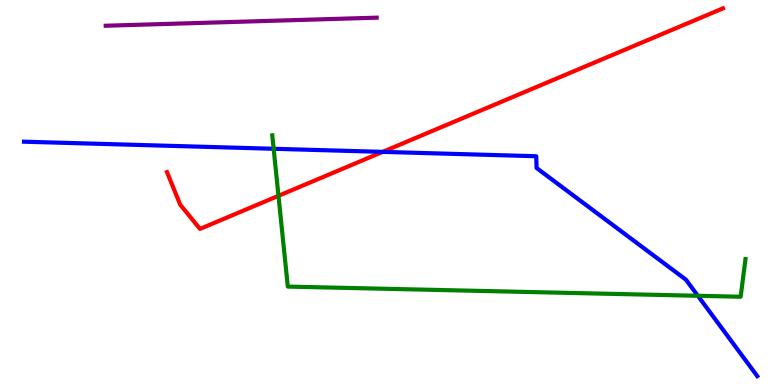[{'lines': ['blue', 'red'], 'intersections': [{'x': 4.94, 'y': 6.06}]}, {'lines': ['green', 'red'], 'intersections': [{'x': 3.59, 'y': 4.91}]}, {'lines': ['purple', 'red'], 'intersections': []}, {'lines': ['blue', 'green'], 'intersections': [{'x': 3.53, 'y': 6.14}, {'x': 9.0, 'y': 2.32}]}, {'lines': ['blue', 'purple'], 'intersections': []}, {'lines': ['green', 'purple'], 'intersections': []}]